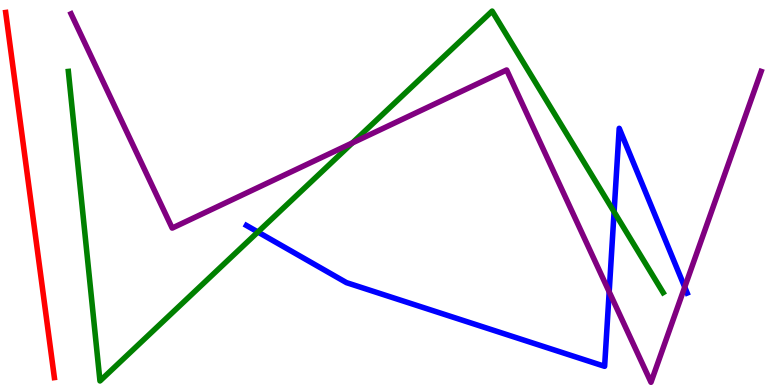[{'lines': ['blue', 'red'], 'intersections': []}, {'lines': ['green', 'red'], 'intersections': []}, {'lines': ['purple', 'red'], 'intersections': []}, {'lines': ['blue', 'green'], 'intersections': [{'x': 3.33, 'y': 3.97}, {'x': 7.92, 'y': 4.5}]}, {'lines': ['blue', 'purple'], 'intersections': [{'x': 7.86, 'y': 2.42}, {'x': 8.84, 'y': 2.54}]}, {'lines': ['green', 'purple'], 'intersections': [{'x': 4.55, 'y': 6.29}]}]